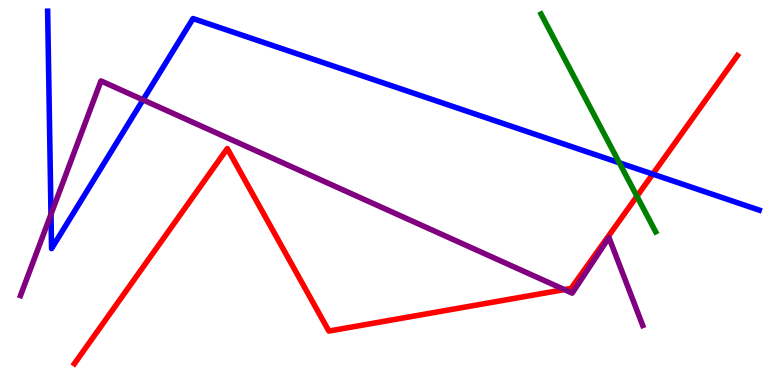[{'lines': ['blue', 'red'], 'intersections': [{'x': 8.42, 'y': 5.48}]}, {'lines': ['green', 'red'], 'intersections': [{'x': 8.22, 'y': 4.9}]}, {'lines': ['purple', 'red'], 'intersections': [{'x': 7.28, 'y': 2.48}]}, {'lines': ['blue', 'green'], 'intersections': [{'x': 7.99, 'y': 5.77}]}, {'lines': ['blue', 'purple'], 'intersections': [{'x': 0.658, 'y': 4.44}, {'x': 1.85, 'y': 7.41}]}, {'lines': ['green', 'purple'], 'intersections': []}]